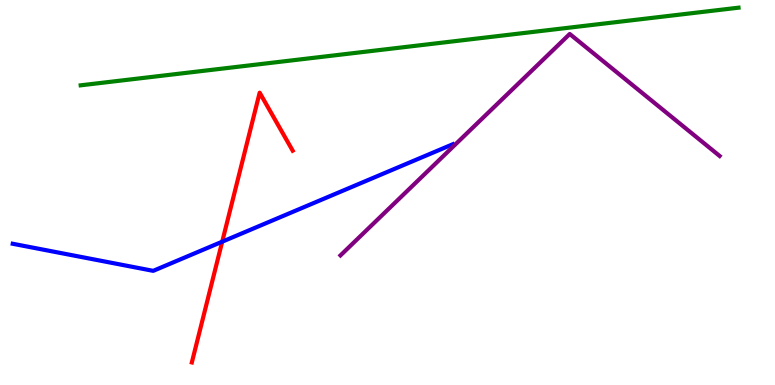[{'lines': ['blue', 'red'], 'intersections': [{'x': 2.87, 'y': 3.72}]}, {'lines': ['green', 'red'], 'intersections': []}, {'lines': ['purple', 'red'], 'intersections': []}, {'lines': ['blue', 'green'], 'intersections': []}, {'lines': ['blue', 'purple'], 'intersections': []}, {'lines': ['green', 'purple'], 'intersections': []}]